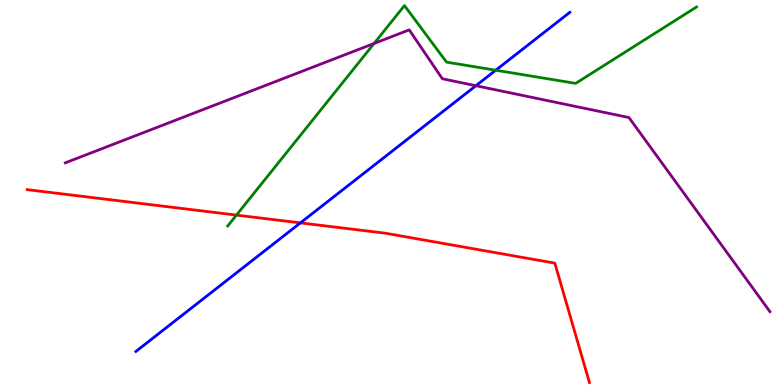[{'lines': ['blue', 'red'], 'intersections': [{'x': 3.88, 'y': 4.21}]}, {'lines': ['green', 'red'], 'intersections': [{'x': 3.05, 'y': 4.41}]}, {'lines': ['purple', 'red'], 'intersections': []}, {'lines': ['blue', 'green'], 'intersections': [{'x': 6.4, 'y': 8.18}]}, {'lines': ['blue', 'purple'], 'intersections': [{'x': 6.14, 'y': 7.77}]}, {'lines': ['green', 'purple'], 'intersections': [{'x': 4.83, 'y': 8.87}]}]